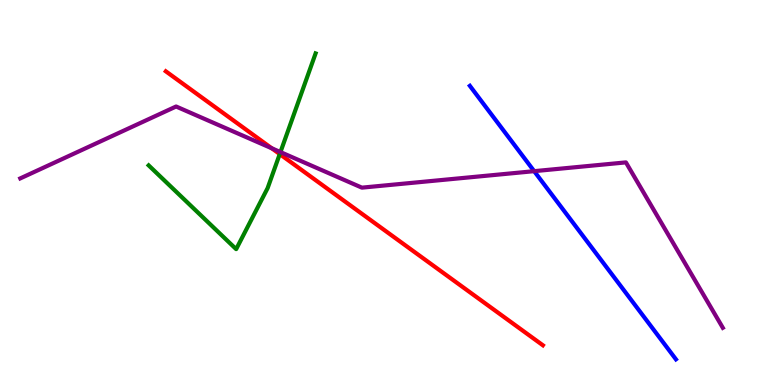[{'lines': ['blue', 'red'], 'intersections': []}, {'lines': ['green', 'red'], 'intersections': [{'x': 3.61, 'y': 6.0}]}, {'lines': ['purple', 'red'], 'intersections': [{'x': 3.51, 'y': 6.15}]}, {'lines': ['blue', 'green'], 'intersections': []}, {'lines': ['blue', 'purple'], 'intersections': [{'x': 6.89, 'y': 5.55}]}, {'lines': ['green', 'purple'], 'intersections': [{'x': 3.62, 'y': 6.05}]}]